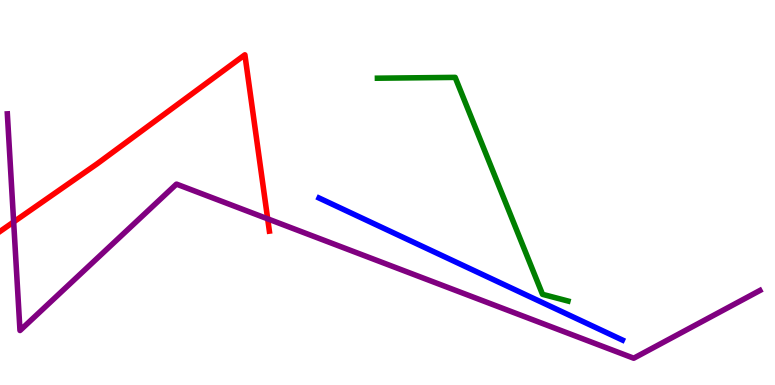[{'lines': ['blue', 'red'], 'intersections': []}, {'lines': ['green', 'red'], 'intersections': []}, {'lines': ['purple', 'red'], 'intersections': [{'x': 0.176, 'y': 4.24}, {'x': 3.45, 'y': 4.32}]}, {'lines': ['blue', 'green'], 'intersections': []}, {'lines': ['blue', 'purple'], 'intersections': []}, {'lines': ['green', 'purple'], 'intersections': []}]